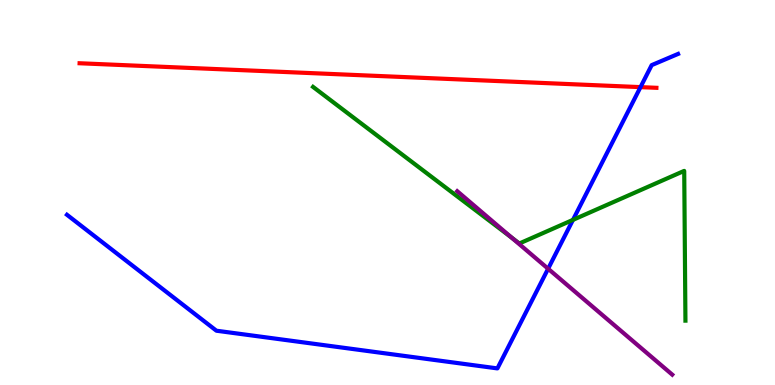[{'lines': ['blue', 'red'], 'intersections': [{'x': 8.26, 'y': 7.74}]}, {'lines': ['green', 'red'], 'intersections': []}, {'lines': ['purple', 'red'], 'intersections': []}, {'lines': ['blue', 'green'], 'intersections': [{'x': 7.39, 'y': 4.29}]}, {'lines': ['blue', 'purple'], 'intersections': [{'x': 7.07, 'y': 3.02}]}, {'lines': ['green', 'purple'], 'intersections': [{'x': 6.6, 'y': 3.82}]}]